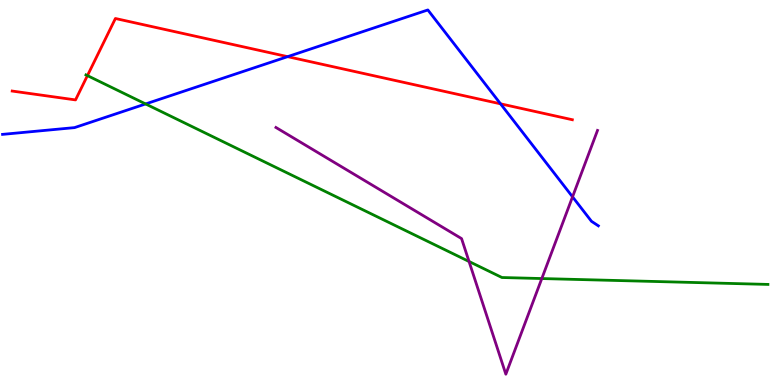[{'lines': ['blue', 'red'], 'intersections': [{'x': 3.71, 'y': 8.53}, {'x': 6.46, 'y': 7.3}]}, {'lines': ['green', 'red'], 'intersections': [{'x': 1.13, 'y': 8.04}]}, {'lines': ['purple', 'red'], 'intersections': []}, {'lines': ['blue', 'green'], 'intersections': [{'x': 1.88, 'y': 7.3}]}, {'lines': ['blue', 'purple'], 'intersections': [{'x': 7.39, 'y': 4.89}]}, {'lines': ['green', 'purple'], 'intersections': [{'x': 6.05, 'y': 3.21}, {'x': 6.99, 'y': 2.77}]}]